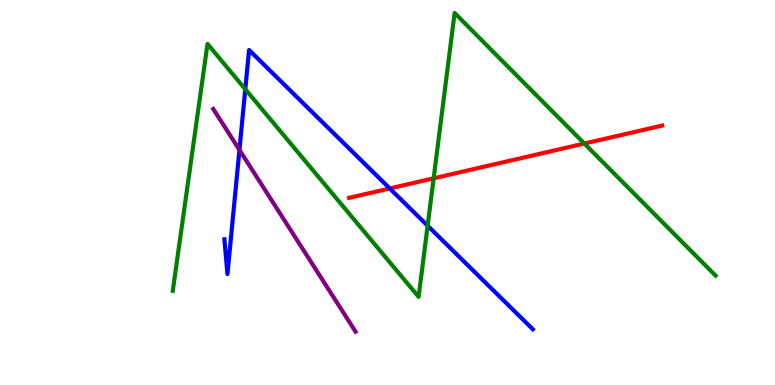[{'lines': ['blue', 'red'], 'intersections': [{'x': 5.03, 'y': 5.11}]}, {'lines': ['green', 'red'], 'intersections': [{'x': 5.6, 'y': 5.37}, {'x': 7.54, 'y': 6.27}]}, {'lines': ['purple', 'red'], 'intersections': []}, {'lines': ['blue', 'green'], 'intersections': [{'x': 3.17, 'y': 7.68}, {'x': 5.52, 'y': 4.14}]}, {'lines': ['blue', 'purple'], 'intersections': [{'x': 3.09, 'y': 6.11}]}, {'lines': ['green', 'purple'], 'intersections': []}]